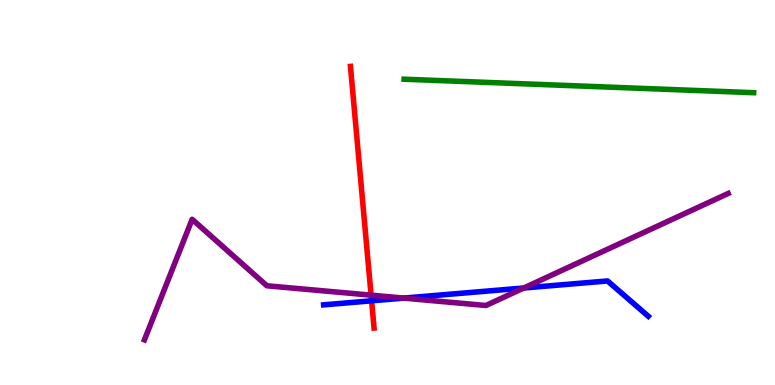[{'lines': ['blue', 'red'], 'intersections': [{'x': 4.79, 'y': 2.19}]}, {'lines': ['green', 'red'], 'intersections': []}, {'lines': ['purple', 'red'], 'intersections': [{'x': 4.79, 'y': 2.33}]}, {'lines': ['blue', 'green'], 'intersections': []}, {'lines': ['blue', 'purple'], 'intersections': [{'x': 5.21, 'y': 2.26}, {'x': 6.76, 'y': 2.52}]}, {'lines': ['green', 'purple'], 'intersections': []}]